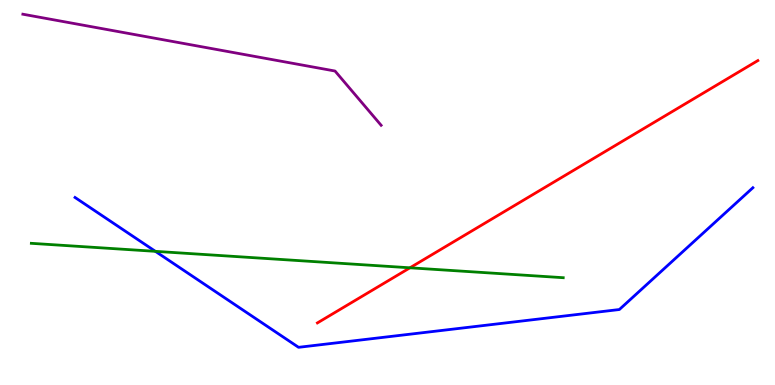[{'lines': ['blue', 'red'], 'intersections': []}, {'lines': ['green', 'red'], 'intersections': [{'x': 5.29, 'y': 3.04}]}, {'lines': ['purple', 'red'], 'intersections': []}, {'lines': ['blue', 'green'], 'intersections': [{'x': 2.01, 'y': 3.47}]}, {'lines': ['blue', 'purple'], 'intersections': []}, {'lines': ['green', 'purple'], 'intersections': []}]